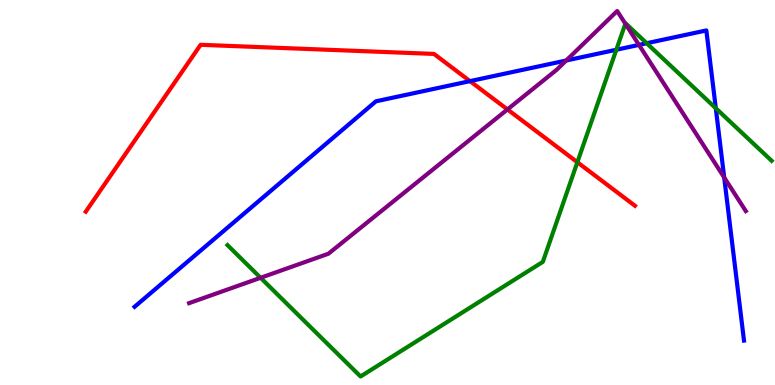[{'lines': ['blue', 'red'], 'intersections': [{'x': 6.06, 'y': 7.89}]}, {'lines': ['green', 'red'], 'intersections': [{'x': 7.45, 'y': 5.79}]}, {'lines': ['purple', 'red'], 'intersections': [{'x': 6.55, 'y': 7.16}]}, {'lines': ['blue', 'green'], 'intersections': [{'x': 7.95, 'y': 8.71}, {'x': 8.34, 'y': 8.88}, {'x': 9.24, 'y': 7.19}]}, {'lines': ['blue', 'purple'], 'intersections': [{'x': 7.31, 'y': 8.43}, {'x': 8.24, 'y': 8.83}, {'x': 9.34, 'y': 5.39}]}, {'lines': ['green', 'purple'], 'intersections': [{'x': 3.36, 'y': 2.78}, {'x': 8.07, 'y': 9.38}]}]